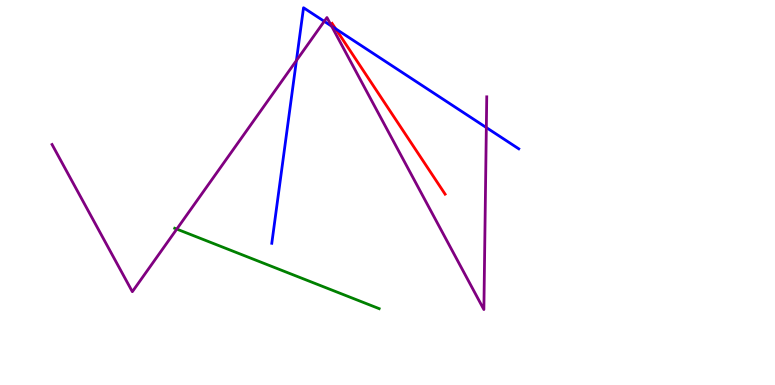[{'lines': ['blue', 'red'], 'intersections': [{'x': 4.33, 'y': 9.25}]}, {'lines': ['green', 'red'], 'intersections': []}, {'lines': ['purple', 'red'], 'intersections': []}, {'lines': ['blue', 'green'], 'intersections': []}, {'lines': ['blue', 'purple'], 'intersections': [{'x': 3.82, 'y': 8.43}, {'x': 4.18, 'y': 9.45}, {'x': 4.28, 'y': 9.32}, {'x': 6.28, 'y': 6.69}]}, {'lines': ['green', 'purple'], 'intersections': [{'x': 2.28, 'y': 4.05}]}]